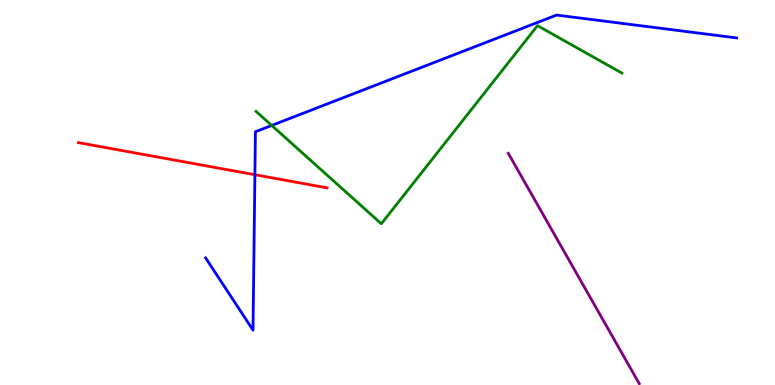[{'lines': ['blue', 'red'], 'intersections': [{'x': 3.29, 'y': 5.46}]}, {'lines': ['green', 'red'], 'intersections': []}, {'lines': ['purple', 'red'], 'intersections': []}, {'lines': ['blue', 'green'], 'intersections': [{'x': 3.51, 'y': 6.74}]}, {'lines': ['blue', 'purple'], 'intersections': []}, {'lines': ['green', 'purple'], 'intersections': []}]